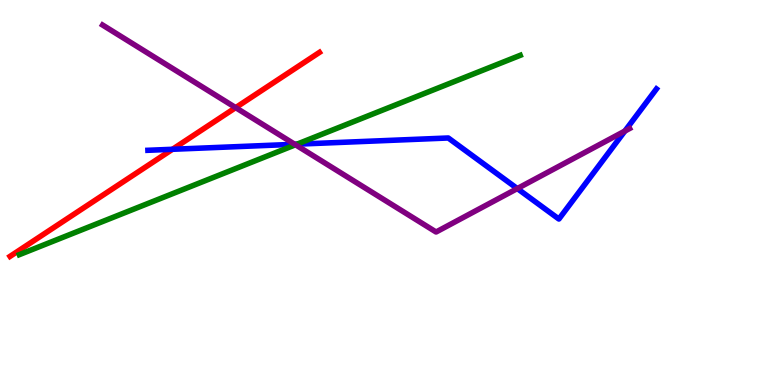[{'lines': ['blue', 'red'], 'intersections': [{'x': 2.23, 'y': 6.12}]}, {'lines': ['green', 'red'], 'intersections': []}, {'lines': ['purple', 'red'], 'intersections': [{'x': 3.04, 'y': 7.2}]}, {'lines': ['blue', 'green'], 'intersections': [{'x': 3.83, 'y': 6.25}]}, {'lines': ['blue', 'purple'], 'intersections': [{'x': 3.8, 'y': 6.25}, {'x': 6.67, 'y': 5.1}, {'x': 8.06, 'y': 6.6}]}, {'lines': ['green', 'purple'], 'intersections': [{'x': 3.81, 'y': 6.24}]}]